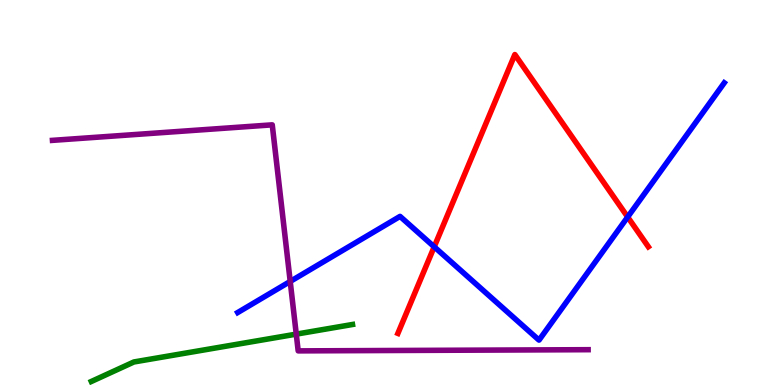[{'lines': ['blue', 'red'], 'intersections': [{'x': 5.6, 'y': 3.59}, {'x': 8.1, 'y': 4.36}]}, {'lines': ['green', 'red'], 'intersections': []}, {'lines': ['purple', 'red'], 'intersections': []}, {'lines': ['blue', 'green'], 'intersections': []}, {'lines': ['blue', 'purple'], 'intersections': [{'x': 3.74, 'y': 2.69}]}, {'lines': ['green', 'purple'], 'intersections': [{'x': 3.82, 'y': 1.32}]}]